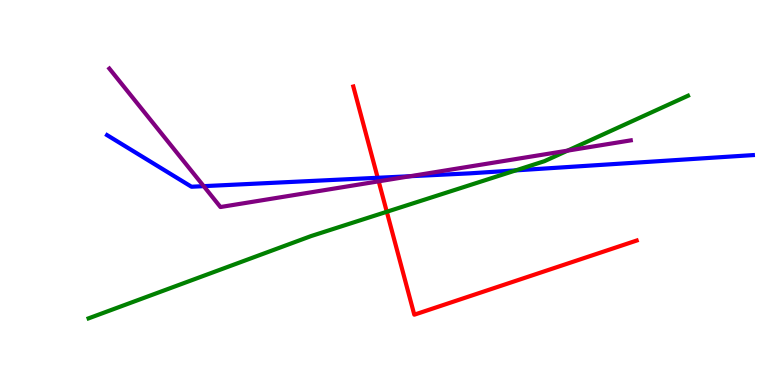[{'lines': ['blue', 'red'], 'intersections': [{'x': 4.87, 'y': 5.38}]}, {'lines': ['green', 'red'], 'intersections': [{'x': 4.99, 'y': 4.5}]}, {'lines': ['purple', 'red'], 'intersections': [{'x': 4.89, 'y': 5.29}]}, {'lines': ['blue', 'green'], 'intersections': [{'x': 6.65, 'y': 5.57}]}, {'lines': ['blue', 'purple'], 'intersections': [{'x': 2.63, 'y': 5.16}, {'x': 5.29, 'y': 5.42}]}, {'lines': ['green', 'purple'], 'intersections': [{'x': 7.32, 'y': 6.09}]}]